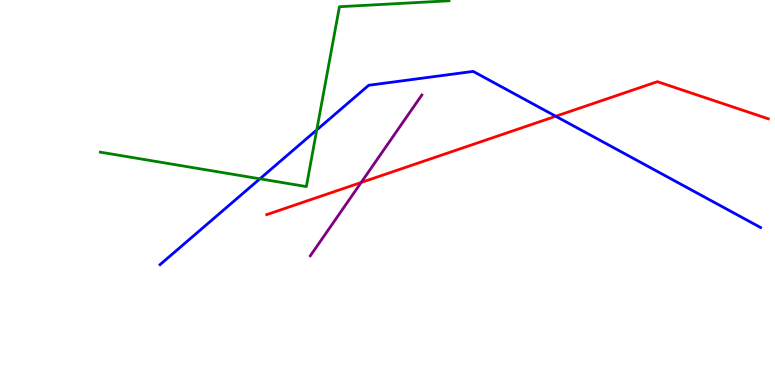[{'lines': ['blue', 'red'], 'intersections': [{'x': 7.17, 'y': 6.98}]}, {'lines': ['green', 'red'], 'intersections': []}, {'lines': ['purple', 'red'], 'intersections': [{'x': 4.66, 'y': 5.26}]}, {'lines': ['blue', 'green'], 'intersections': [{'x': 3.35, 'y': 5.36}, {'x': 4.09, 'y': 6.63}]}, {'lines': ['blue', 'purple'], 'intersections': []}, {'lines': ['green', 'purple'], 'intersections': []}]